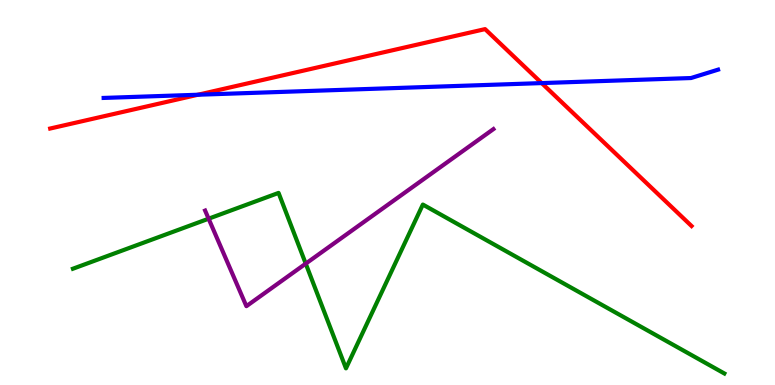[{'lines': ['blue', 'red'], 'intersections': [{'x': 2.55, 'y': 7.54}, {'x': 6.99, 'y': 7.84}]}, {'lines': ['green', 'red'], 'intersections': []}, {'lines': ['purple', 'red'], 'intersections': []}, {'lines': ['blue', 'green'], 'intersections': []}, {'lines': ['blue', 'purple'], 'intersections': []}, {'lines': ['green', 'purple'], 'intersections': [{'x': 2.69, 'y': 4.32}, {'x': 3.94, 'y': 3.15}]}]